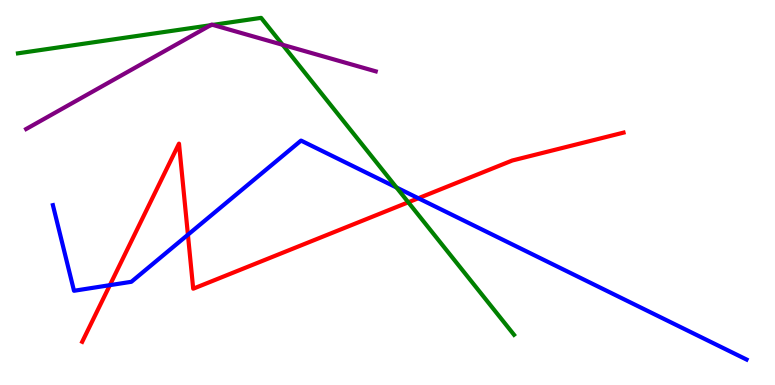[{'lines': ['blue', 'red'], 'intersections': [{'x': 1.42, 'y': 2.59}, {'x': 2.42, 'y': 3.9}, {'x': 5.4, 'y': 4.85}]}, {'lines': ['green', 'red'], 'intersections': [{'x': 5.27, 'y': 4.75}]}, {'lines': ['purple', 'red'], 'intersections': []}, {'lines': ['blue', 'green'], 'intersections': [{'x': 5.12, 'y': 5.13}]}, {'lines': ['blue', 'purple'], 'intersections': []}, {'lines': ['green', 'purple'], 'intersections': [{'x': 2.72, 'y': 9.34}, {'x': 2.75, 'y': 9.35}, {'x': 3.65, 'y': 8.84}]}]